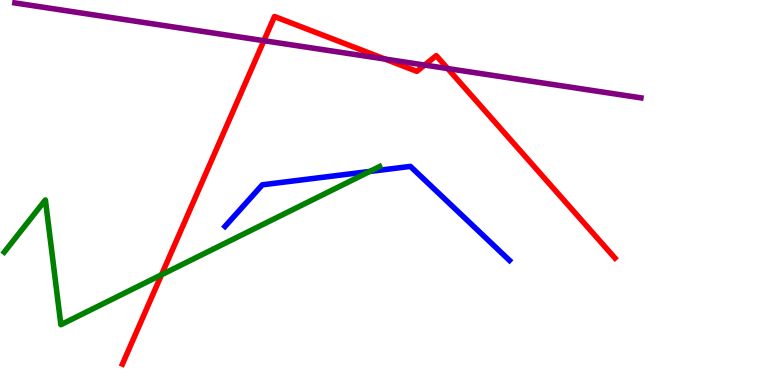[{'lines': ['blue', 'red'], 'intersections': []}, {'lines': ['green', 'red'], 'intersections': [{'x': 2.08, 'y': 2.86}]}, {'lines': ['purple', 'red'], 'intersections': [{'x': 3.41, 'y': 8.94}, {'x': 4.97, 'y': 8.47}, {'x': 5.48, 'y': 8.31}, {'x': 5.78, 'y': 8.22}]}, {'lines': ['blue', 'green'], 'intersections': [{'x': 4.77, 'y': 5.55}]}, {'lines': ['blue', 'purple'], 'intersections': []}, {'lines': ['green', 'purple'], 'intersections': []}]